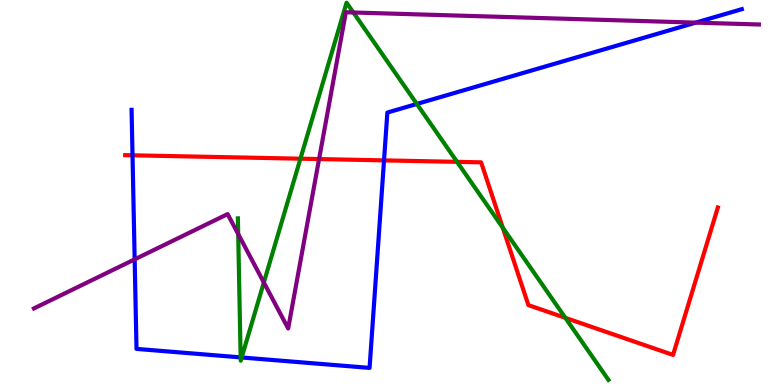[{'lines': ['blue', 'red'], 'intersections': [{'x': 1.71, 'y': 5.97}, {'x': 4.96, 'y': 5.83}]}, {'lines': ['green', 'red'], 'intersections': [{'x': 3.88, 'y': 5.88}, {'x': 5.9, 'y': 5.8}, {'x': 6.49, 'y': 4.09}, {'x': 7.29, 'y': 1.74}]}, {'lines': ['purple', 'red'], 'intersections': [{'x': 4.12, 'y': 5.87}]}, {'lines': ['blue', 'green'], 'intersections': [{'x': 3.11, 'y': 0.717}, {'x': 3.12, 'y': 0.715}, {'x': 5.38, 'y': 7.3}]}, {'lines': ['blue', 'purple'], 'intersections': [{'x': 1.74, 'y': 3.26}, {'x': 8.98, 'y': 9.41}]}, {'lines': ['green', 'purple'], 'intersections': [{'x': 3.07, 'y': 3.92}, {'x': 3.4, 'y': 2.66}, {'x': 4.56, 'y': 9.68}]}]